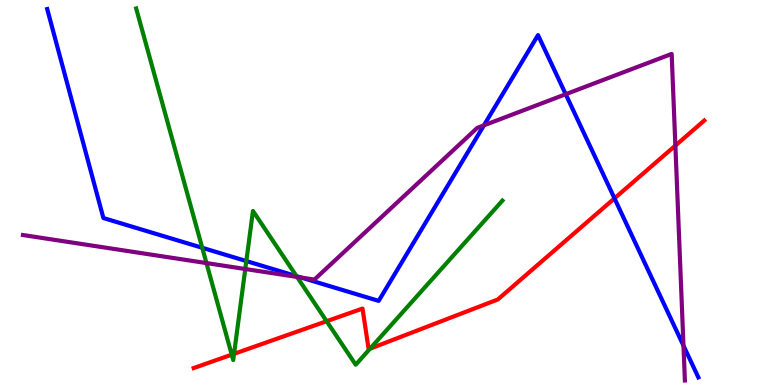[{'lines': ['blue', 'red'], 'intersections': [{'x': 7.93, 'y': 4.85}]}, {'lines': ['green', 'red'], 'intersections': [{'x': 2.99, 'y': 0.788}, {'x': 3.02, 'y': 0.81}, {'x': 4.21, 'y': 1.66}, {'x': 4.77, 'y': 0.943}]}, {'lines': ['purple', 'red'], 'intersections': [{'x': 8.71, 'y': 6.22}]}, {'lines': ['blue', 'green'], 'intersections': [{'x': 2.61, 'y': 3.56}, {'x': 3.18, 'y': 3.22}, {'x': 3.83, 'y': 2.83}]}, {'lines': ['blue', 'purple'], 'intersections': [{'x': 3.89, 'y': 2.79}, {'x': 6.24, 'y': 6.74}, {'x': 7.3, 'y': 7.55}, {'x': 8.82, 'y': 1.02}]}, {'lines': ['green', 'purple'], 'intersections': [{'x': 2.66, 'y': 3.17}, {'x': 3.16, 'y': 3.01}, {'x': 3.83, 'y': 2.81}]}]